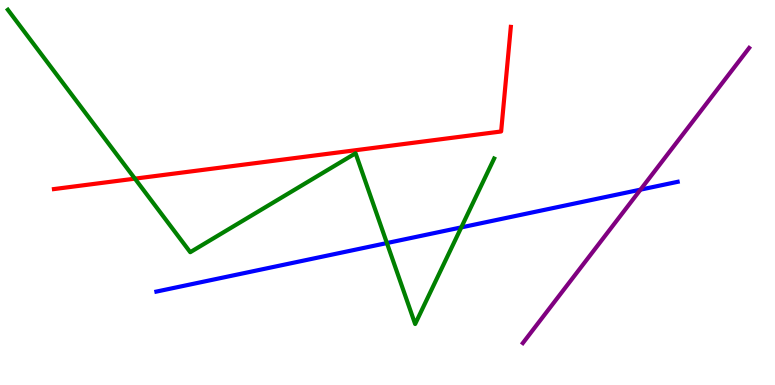[{'lines': ['blue', 'red'], 'intersections': []}, {'lines': ['green', 'red'], 'intersections': [{'x': 1.74, 'y': 5.36}]}, {'lines': ['purple', 'red'], 'intersections': []}, {'lines': ['blue', 'green'], 'intersections': [{'x': 4.99, 'y': 3.69}, {'x': 5.95, 'y': 4.09}]}, {'lines': ['blue', 'purple'], 'intersections': [{'x': 8.26, 'y': 5.07}]}, {'lines': ['green', 'purple'], 'intersections': []}]